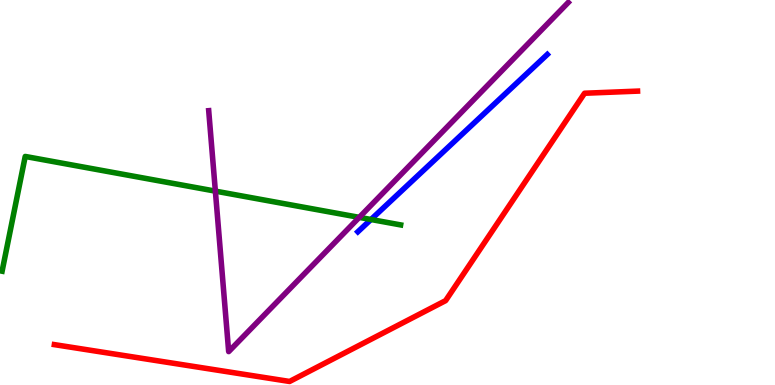[{'lines': ['blue', 'red'], 'intersections': []}, {'lines': ['green', 'red'], 'intersections': []}, {'lines': ['purple', 'red'], 'intersections': []}, {'lines': ['blue', 'green'], 'intersections': [{'x': 4.79, 'y': 4.3}]}, {'lines': ['blue', 'purple'], 'intersections': []}, {'lines': ['green', 'purple'], 'intersections': [{'x': 2.78, 'y': 5.04}, {'x': 4.64, 'y': 4.35}]}]